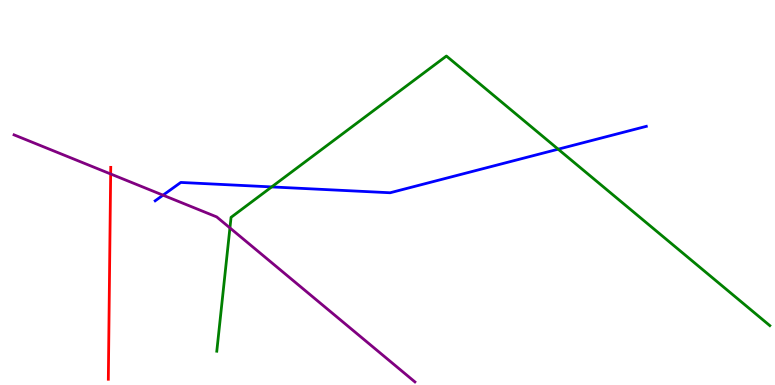[{'lines': ['blue', 'red'], 'intersections': []}, {'lines': ['green', 'red'], 'intersections': []}, {'lines': ['purple', 'red'], 'intersections': [{'x': 1.43, 'y': 5.48}]}, {'lines': ['blue', 'green'], 'intersections': [{'x': 3.51, 'y': 5.15}, {'x': 7.2, 'y': 6.12}]}, {'lines': ['blue', 'purple'], 'intersections': [{'x': 2.1, 'y': 4.93}]}, {'lines': ['green', 'purple'], 'intersections': [{'x': 2.97, 'y': 4.08}]}]